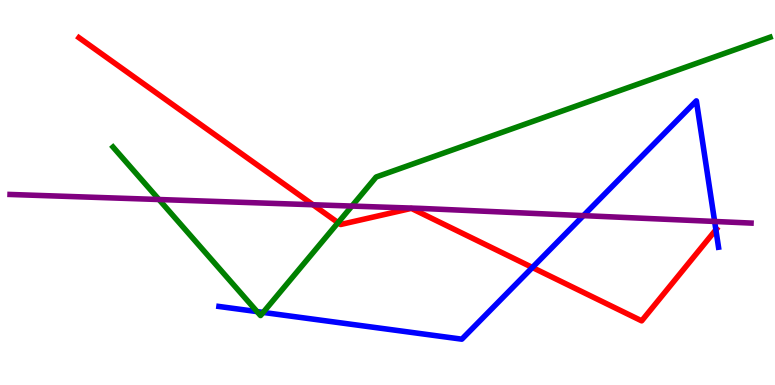[{'lines': ['blue', 'red'], 'intersections': [{'x': 6.87, 'y': 3.05}, {'x': 9.24, 'y': 4.03}]}, {'lines': ['green', 'red'], 'intersections': [{'x': 4.36, 'y': 4.22}]}, {'lines': ['purple', 'red'], 'intersections': [{'x': 4.04, 'y': 4.68}]}, {'lines': ['blue', 'green'], 'intersections': [{'x': 3.32, 'y': 1.91}, {'x': 3.4, 'y': 1.89}]}, {'lines': ['blue', 'purple'], 'intersections': [{'x': 7.53, 'y': 4.4}, {'x': 9.22, 'y': 4.25}]}, {'lines': ['green', 'purple'], 'intersections': [{'x': 2.05, 'y': 4.82}, {'x': 4.54, 'y': 4.65}]}]